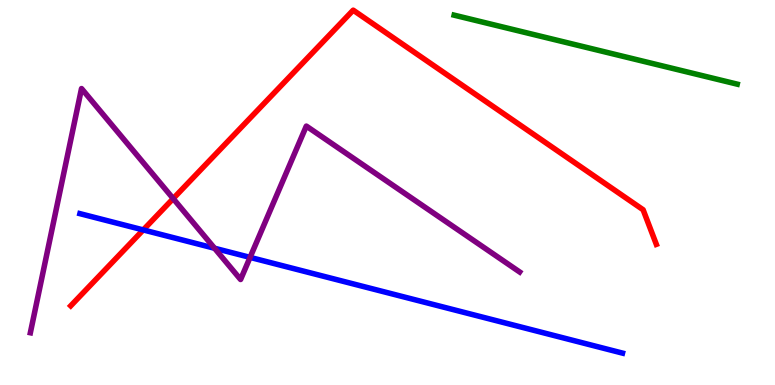[{'lines': ['blue', 'red'], 'intersections': [{'x': 1.85, 'y': 4.03}]}, {'lines': ['green', 'red'], 'intersections': []}, {'lines': ['purple', 'red'], 'intersections': [{'x': 2.23, 'y': 4.84}]}, {'lines': ['blue', 'green'], 'intersections': []}, {'lines': ['blue', 'purple'], 'intersections': [{'x': 2.77, 'y': 3.55}, {'x': 3.23, 'y': 3.31}]}, {'lines': ['green', 'purple'], 'intersections': []}]